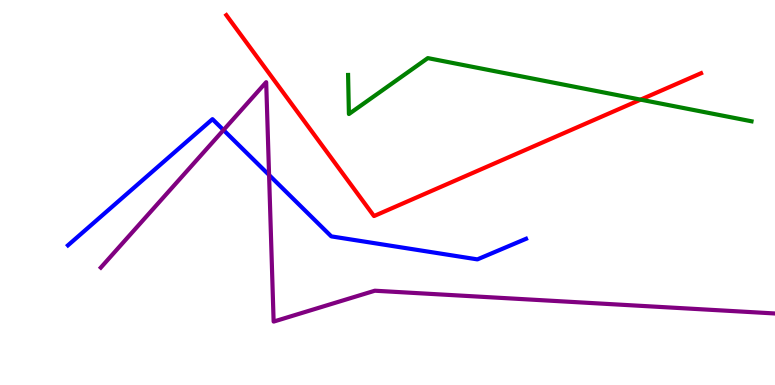[{'lines': ['blue', 'red'], 'intersections': []}, {'lines': ['green', 'red'], 'intersections': [{'x': 8.27, 'y': 7.41}]}, {'lines': ['purple', 'red'], 'intersections': []}, {'lines': ['blue', 'green'], 'intersections': []}, {'lines': ['blue', 'purple'], 'intersections': [{'x': 2.88, 'y': 6.62}, {'x': 3.47, 'y': 5.45}]}, {'lines': ['green', 'purple'], 'intersections': []}]